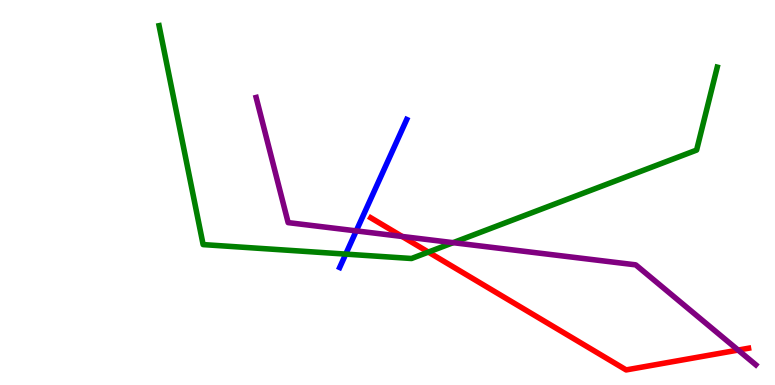[{'lines': ['blue', 'red'], 'intersections': []}, {'lines': ['green', 'red'], 'intersections': [{'x': 5.53, 'y': 3.45}]}, {'lines': ['purple', 'red'], 'intersections': [{'x': 5.19, 'y': 3.86}, {'x': 9.52, 'y': 0.907}]}, {'lines': ['blue', 'green'], 'intersections': [{'x': 4.46, 'y': 3.4}]}, {'lines': ['blue', 'purple'], 'intersections': [{'x': 4.6, 'y': 4.0}]}, {'lines': ['green', 'purple'], 'intersections': [{'x': 5.85, 'y': 3.7}]}]